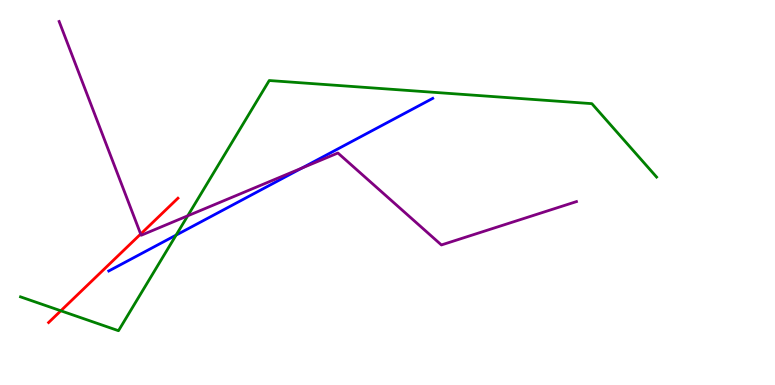[{'lines': ['blue', 'red'], 'intersections': []}, {'lines': ['green', 'red'], 'intersections': [{'x': 0.785, 'y': 1.93}]}, {'lines': ['purple', 'red'], 'intersections': [{'x': 1.82, 'y': 3.92}]}, {'lines': ['blue', 'green'], 'intersections': [{'x': 2.27, 'y': 3.89}]}, {'lines': ['blue', 'purple'], 'intersections': [{'x': 3.9, 'y': 5.64}]}, {'lines': ['green', 'purple'], 'intersections': [{'x': 2.42, 'y': 4.39}]}]